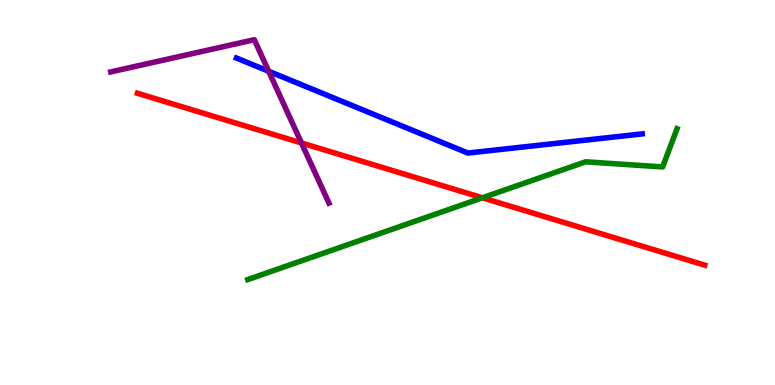[{'lines': ['blue', 'red'], 'intersections': []}, {'lines': ['green', 'red'], 'intersections': [{'x': 6.22, 'y': 4.86}]}, {'lines': ['purple', 'red'], 'intersections': [{'x': 3.89, 'y': 6.29}]}, {'lines': ['blue', 'green'], 'intersections': []}, {'lines': ['blue', 'purple'], 'intersections': [{'x': 3.47, 'y': 8.15}]}, {'lines': ['green', 'purple'], 'intersections': []}]